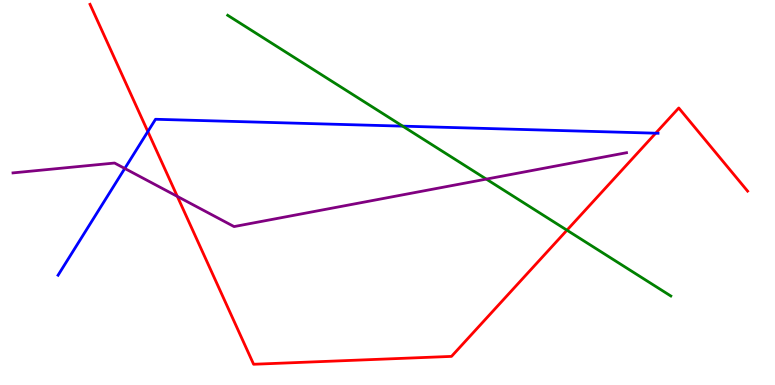[{'lines': ['blue', 'red'], 'intersections': [{'x': 1.91, 'y': 6.58}, {'x': 8.46, 'y': 6.54}]}, {'lines': ['green', 'red'], 'intersections': [{'x': 7.32, 'y': 4.02}]}, {'lines': ['purple', 'red'], 'intersections': [{'x': 2.29, 'y': 4.9}]}, {'lines': ['blue', 'green'], 'intersections': [{'x': 5.2, 'y': 6.72}]}, {'lines': ['blue', 'purple'], 'intersections': [{'x': 1.61, 'y': 5.62}]}, {'lines': ['green', 'purple'], 'intersections': [{'x': 6.27, 'y': 5.35}]}]